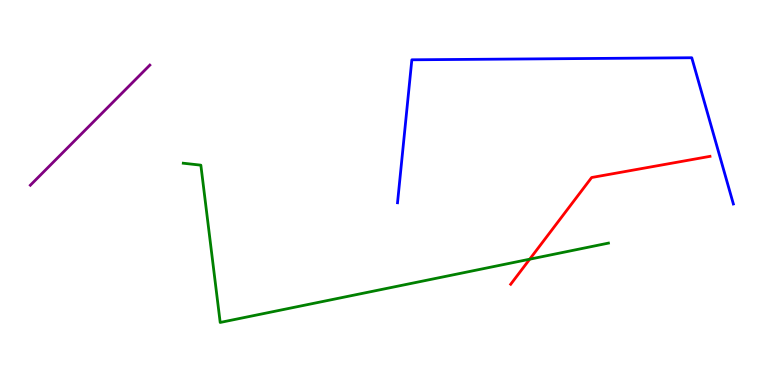[{'lines': ['blue', 'red'], 'intersections': []}, {'lines': ['green', 'red'], 'intersections': [{'x': 6.83, 'y': 3.27}]}, {'lines': ['purple', 'red'], 'intersections': []}, {'lines': ['blue', 'green'], 'intersections': []}, {'lines': ['blue', 'purple'], 'intersections': []}, {'lines': ['green', 'purple'], 'intersections': []}]